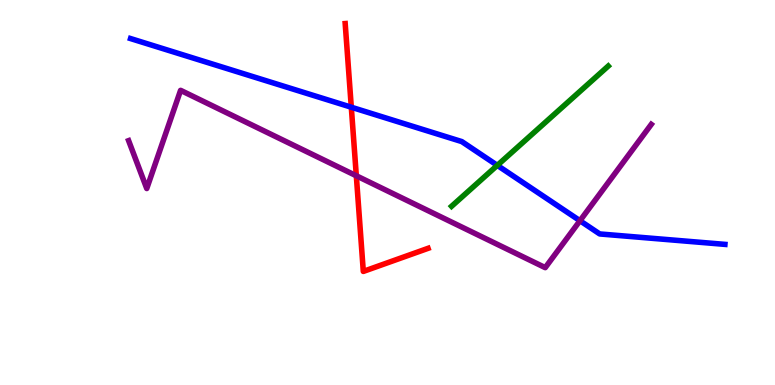[{'lines': ['blue', 'red'], 'intersections': [{'x': 4.53, 'y': 7.21}]}, {'lines': ['green', 'red'], 'intersections': []}, {'lines': ['purple', 'red'], 'intersections': [{'x': 4.6, 'y': 5.43}]}, {'lines': ['blue', 'green'], 'intersections': [{'x': 6.42, 'y': 5.7}]}, {'lines': ['blue', 'purple'], 'intersections': [{'x': 7.48, 'y': 4.27}]}, {'lines': ['green', 'purple'], 'intersections': []}]